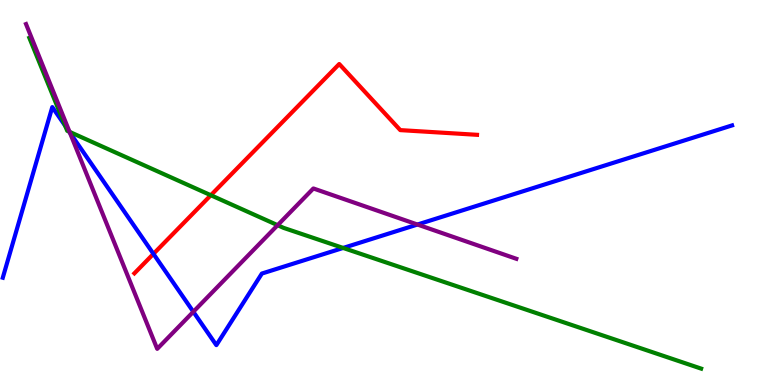[{'lines': ['blue', 'red'], 'intersections': [{'x': 1.98, 'y': 3.41}]}, {'lines': ['green', 'red'], 'intersections': [{'x': 2.72, 'y': 4.93}]}, {'lines': ['purple', 'red'], 'intersections': []}, {'lines': ['blue', 'green'], 'intersections': [{'x': 0.841, 'y': 6.73}, {'x': 0.894, 'y': 6.58}, {'x': 4.43, 'y': 3.56}]}, {'lines': ['blue', 'purple'], 'intersections': [{'x': 0.901, 'y': 6.56}, {'x': 2.49, 'y': 1.9}, {'x': 5.39, 'y': 4.17}]}, {'lines': ['green', 'purple'], 'intersections': [{'x': 0.898, 'y': 6.58}, {'x': 3.58, 'y': 4.15}]}]